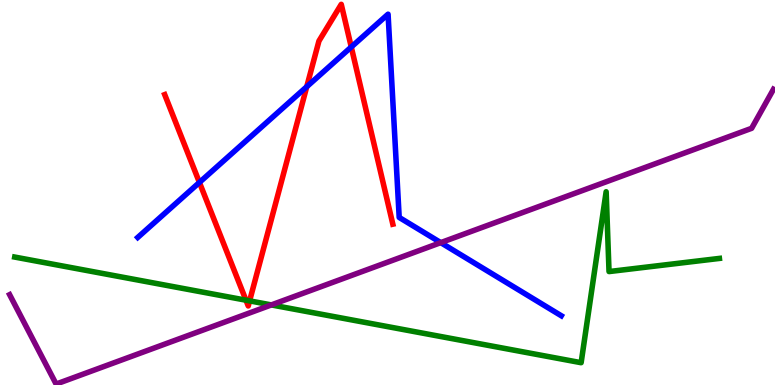[{'lines': ['blue', 'red'], 'intersections': [{'x': 2.57, 'y': 5.26}, {'x': 3.96, 'y': 7.75}, {'x': 4.53, 'y': 8.78}]}, {'lines': ['green', 'red'], 'intersections': [{'x': 3.17, 'y': 2.2}, {'x': 3.22, 'y': 2.19}]}, {'lines': ['purple', 'red'], 'intersections': []}, {'lines': ['blue', 'green'], 'intersections': []}, {'lines': ['blue', 'purple'], 'intersections': [{'x': 5.69, 'y': 3.7}]}, {'lines': ['green', 'purple'], 'intersections': [{'x': 3.5, 'y': 2.08}]}]